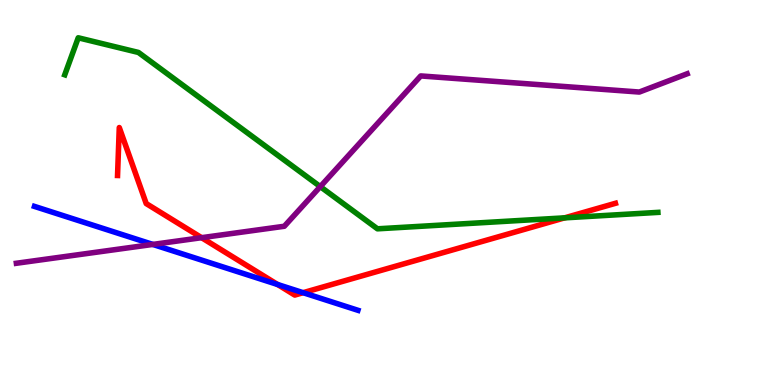[{'lines': ['blue', 'red'], 'intersections': [{'x': 3.58, 'y': 2.61}, {'x': 3.91, 'y': 2.4}]}, {'lines': ['green', 'red'], 'intersections': [{'x': 7.29, 'y': 4.34}]}, {'lines': ['purple', 'red'], 'intersections': [{'x': 2.6, 'y': 3.83}]}, {'lines': ['blue', 'green'], 'intersections': []}, {'lines': ['blue', 'purple'], 'intersections': [{'x': 1.97, 'y': 3.65}]}, {'lines': ['green', 'purple'], 'intersections': [{'x': 4.13, 'y': 5.15}]}]